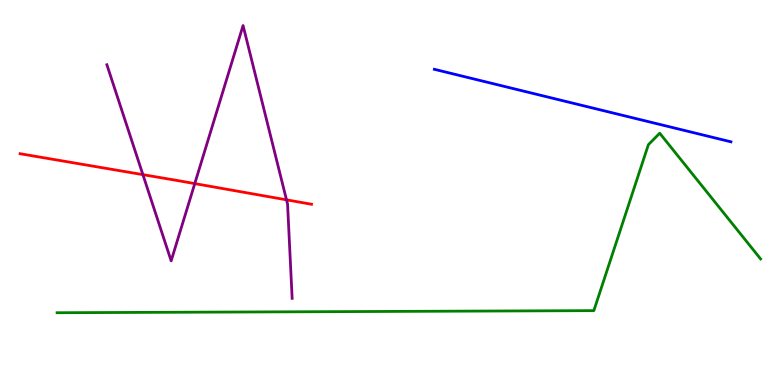[{'lines': ['blue', 'red'], 'intersections': []}, {'lines': ['green', 'red'], 'intersections': []}, {'lines': ['purple', 'red'], 'intersections': [{'x': 1.84, 'y': 5.46}, {'x': 2.51, 'y': 5.23}, {'x': 3.7, 'y': 4.81}]}, {'lines': ['blue', 'green'], 'intersections': []}, {'lines': ['blue', 'purple'], 'intersections': []}, {'lines': ['green', 'purple'], 'intersections': []}]